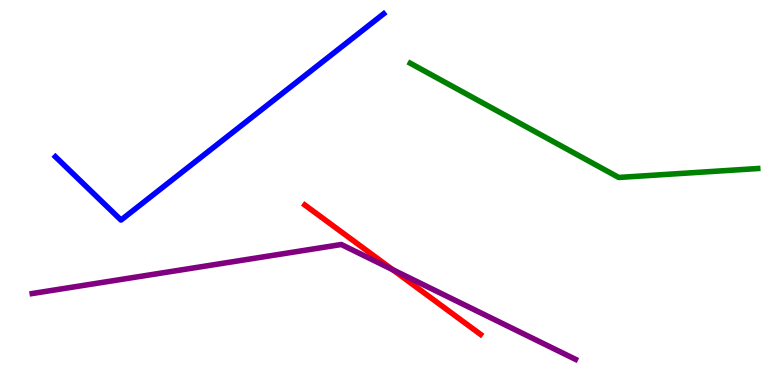[{'lines': ['blue', 'red'], 'intersections': []}, {'lines': ['green', 'red'], 'intersections': []}, {'lines': ['purple', 'red'], 'intersections': [{'x': 5.07, 'y': 3.0}]}, {'lines': ['blue', 'green'], 'intersections': []}, {'lines': ['blue', 'purple'], 'intersections': []}, {'lines': ['green', 'purple'], 'intersections': []}]